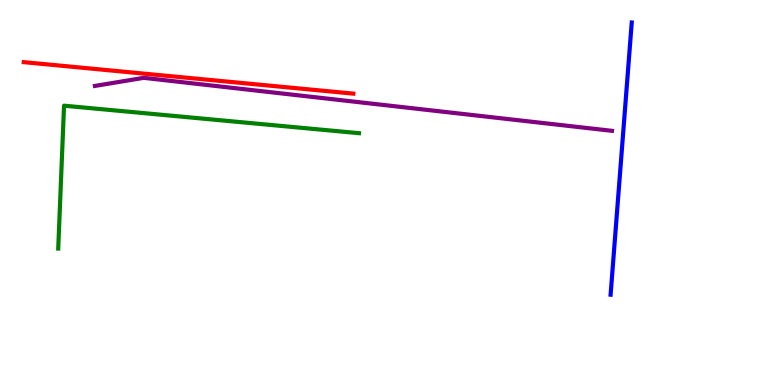[{'lines': ['blue', 'red'], 'intersections': []}, {'lines': ['green', 'red'], 'intersections': []}, {'lines': ['purple', 'red'], 'intersections': []}, {'lines': ['blue', 'green'], 'intersections': []}, {'lines': ['blue', 'purple'], 'intersections': []}, {'lines': ['green', 'purple'], 'intersections': []}]